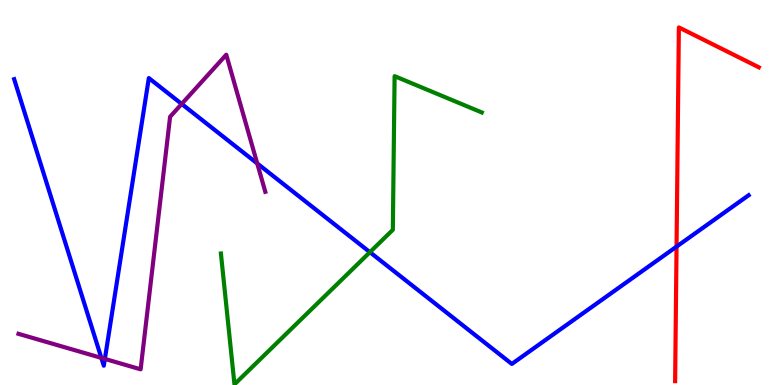[{'lines': ['blue', 'red'], 'intersections': [{'x': 8.73, 'y': 3.59}]}, {'lines': ['green', 'red'], 'intersections': []}, {'lines': ['purple', 'red'], 'intersections': []}, {'lines': ['blue', 'green'], 'intersections': [{'x': 4.77, 'y': 3.45}]}, {'lines': ['blue', 'purple'], 'intersections': [{'x': 1.31, 'y': 0.704}, {'x': 1.35, 'y': 0.677}, {'x': 2.34, 'y': 7.3}, {'x': 3.32, 'y': 5.75}]}, {'lines': ['green', 'purple'], 'intersections': []}]